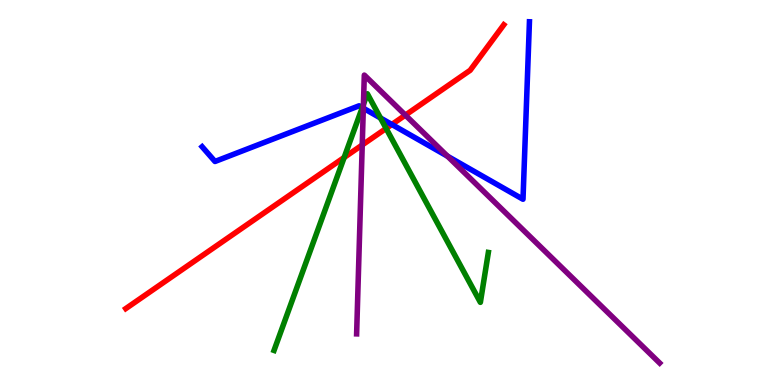[{'lines': ['blue', 'red'], 'intersections': [{'x': 5.06, 'y': 6.77}]}, {'lines': ['green', 'red'], 'intersections': [{'x': 4.44, 'y': 5.91}, {'x': 4.98, 'y': 6.66}]}, {'lines': ['purple', 'red'], 'intersections': [{'x': 4.67, 'y': 6.23}, {'x': 5.23, 'y': 7.01}]}, {'lines': ['blue', 'green'], 'intersections': [{'x': 4.67, 'y': 7.2}, {'x': 4.91, 'y': 6.94}]}, {'lines': ['blue', 'purple'], 'intersections': [{'x': 4.69, 'y': 7.19}, {'x': 5.78, 'y': 5.94}]}, {'lines': ['green', 'purple'], 'intersections': [{'x': 4.69, 'y': 7.29}]}]